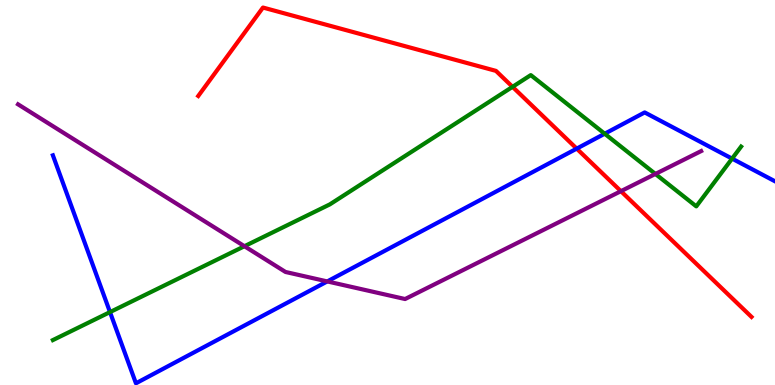[{'lines': ['blue', 'red'], 'intersections': [{'x': 7.44, 'y': 6.14}]}, {'lines': ['green', 'red'], 'intersections': [{'x': 6.61, 'y': 7.74}]}, {'lines': ['purple', 'red'], 'intersections': [{'x': 8.01, 'y': 5.03}]}, {'lines': ['blue', 'green'], 'intersections': [{'x': 1.42, 'y': 1.89}, {'x': 7.8, 'y': 6.53}, {'x': 9.45, 'y': 5.88}]}, {'lines': ['blue', 'purple'], 'intersections': [{'x': 4.22, 'y': 2.69}]}, {'lines': ['green', 'purple'], 'intersections': [{'x': 3.15, 'y': 3.6}, {'x': 8.46, 'y': 5.48}]}]